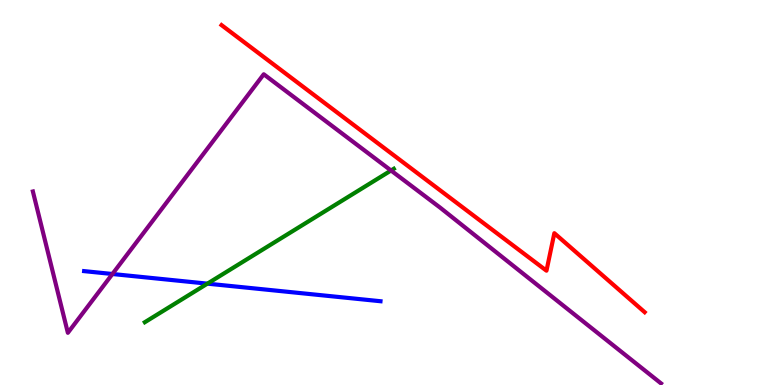[{'lines': ['blue', 'red'], 'intersections': []}, {'lines': ['green', 'red'], 'intersections': []}, {'lines': ['purple', 'red'], 'intersections': []}, {'lines': ['blue', 'green'], 'intersections': [{'x': 2.68, 'y': 2.63}]}, {'lines': ['blue', 'purple'], 'intersections': [{'x': 1.45, 'y': 2.88}]}, {'lines': ['green', 'purple'], 'intersections': [{'x': 5.05, 'y': 5.57}]}]